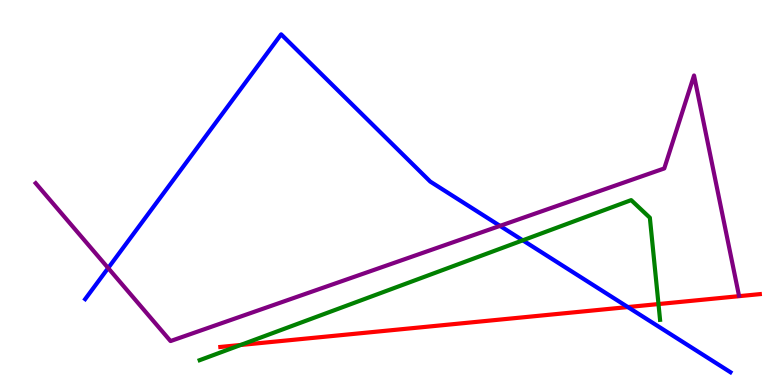[{'lines': ['blue', 'red'], 'intersections': [{'x': 8.1, 'y': 2.02}]}, {'lines': ['green', 'red'], 'intersections': [{'x': 3.11, 'y': 1.04}, {'x': 8.5, 'y': 2.1}]}, {'lines': ['purple', 'red'], 'intersections': []}, {'lines': ['blue', 'green'], 'intersections': [{'x': 6.75, 'y': 3.76}]}, {'lines': ['blue', 'purple'], 'intersections': [{'x': 1.4, 'y': 3.04}, {'x': 6.45, 'y': 4.13}]}, {'lines': ['green', 'purple'], 'intersections': []}]